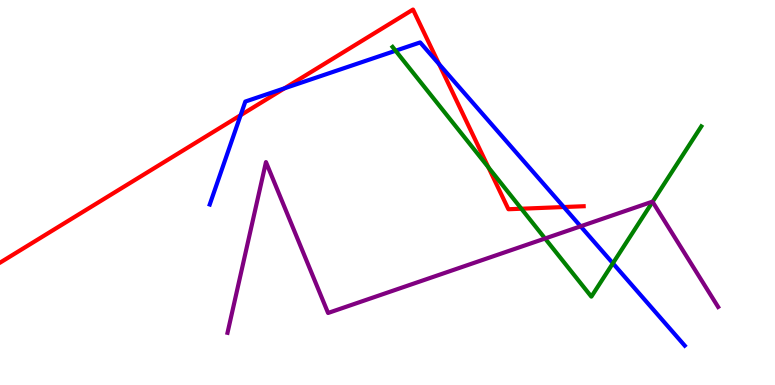[{'lines': ['blue', 'red'], 'intersections': [{'x': 3.1, 'y': 7.01}, {'x': 3.67, 'y': 7.71}, {'x': 5.67, 'y': 8.33}, {'x': 7.27, 'y': 4.62}]}, {'lines': ['green', 'red'], 'intersections': [{'x': 6.3, 'y': 5.65}, {'x': 6.73, 'y': 4.58}]}, {'lines': ['purple', 'red'], 'intersections': []}, {'lines': ['blue', 'green'], 'intersections': [{'x': 5.1, 'y': 8.68}, {'x': 7.91, 'y': 3.16}]}, {'lines': ['blue', 'purple'], 'intersections': [{'x': 7.49, 'y': 4.12}]}, {'lines': ['green', 'purple'], 'intersections': [{'x': 7.03, 'y': 3.81}, {'x': 8.42, 'y': 4.76}]}]